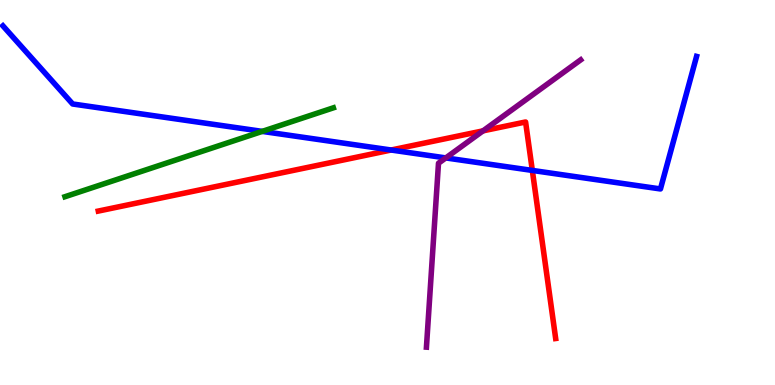[{'lines': ['blue', 'red'], 'intersections': [{'x': 5.05, 'y': 6.1}, {'x': 6.87, 'y': 5.57}]}, {'lines': ['green', 'red'], 'intersections': []}, {'lines': ['purple', 'red'], 'intersections': [{'x': 6.23, 'y': 6.6}]}, {'lines': ['blue', 'green'], 'intersections': [{'x': 3.38, 'y': 6.59}]}, {'lines': ['blue', 'purple'], 'intersections': [{'x': 5.75, 'y': 5.9}]}, {'lines': ['green', 'purple'], 'intersections': []}]